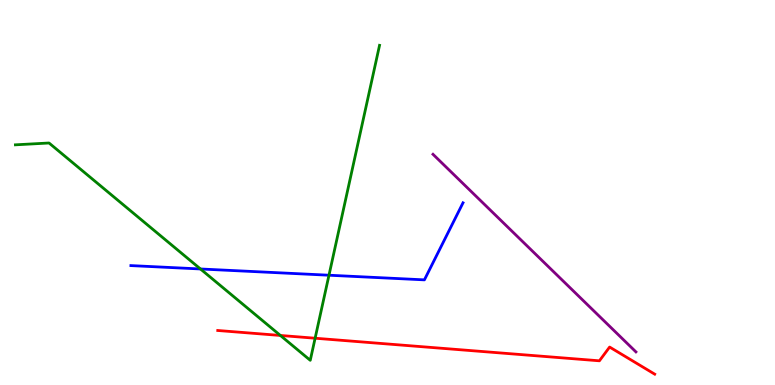[{'lines': ['blue', 'red'], 'intersections': []}, {'lines': ['green', 'red'], 'intersections': [{'x': 3.62, 'y': 1.29}, {'x': 4.07, 'y': 1.22}]}, {'lines': ['purple', 'red'], 'intersections': []}, {'lines': ['blue', 'green'], 'intersections': [{'x': 2.59, 'y': 3.01}, {'x': 4.24, 'y': 2.85}]}, {'lines': ['blue', 'purple'], 'intersections': []}, {'lines': ['green', 'purple'], 'intersections': []}]